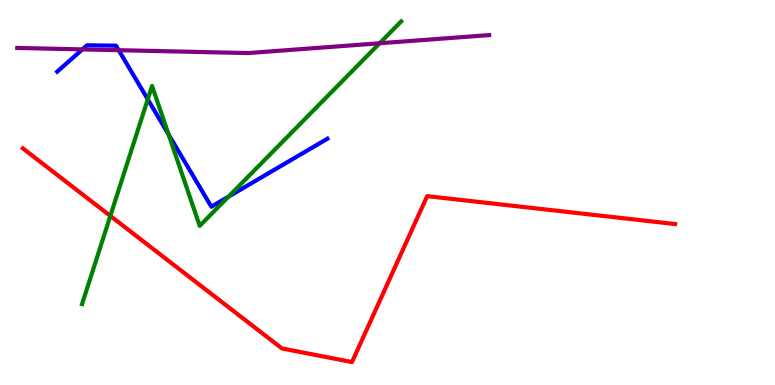[{'lines': ['blue', 'red'], 'intersections': []}, {'lines': ['green', 'red'], 'intersections': [{'x': 1.42, 'y': 4.39}]}, {'lines': ['purple', 'red'], 'intersections': []}, {'lines': ['blue', 'green'], 'intersections': [{'x': 1.91, 'y': 7.42}, {'x': 2.18, 'y': 6.51}, {'x': 2.95, 'y': 4.89}]}, {'lines': ['blue', 'purple'], 'intersections': [{'x': 1.06, 'y': 8.72}, {'x': 1.53, 'y': 8.7}]}, {'lines': ['green', 'purple'], 'intersections': [{'x': 4.9, 'y': 8.88}]}]